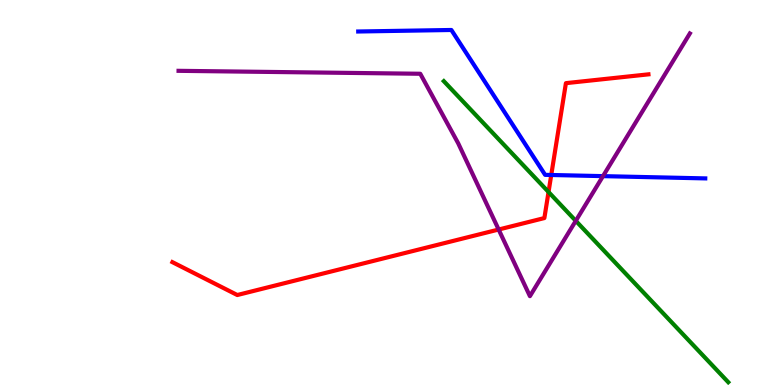[{'lines': ['blue', 'red'], 'intersections': [{'x': 7.11, 'y': 5.45}]}, {'lines': ['green', 'red'], 'intersections': [{'x': 7.08, 'y': 5.01}]}, {'lines': ['purple', 'red'], 'intersections': [{'x': 6.43, 'y': 4.04}]}, {'lines': ['blue', 'green'], 'intersections': []}, {'lines': ['blue', 'purple'], 'intersections': [{'x': 7.78, 'y': 5.43}]}, {'lines': ['green', 'purple'], 'intersections': [{'x': 7.43, 'y': 4.26}]}]